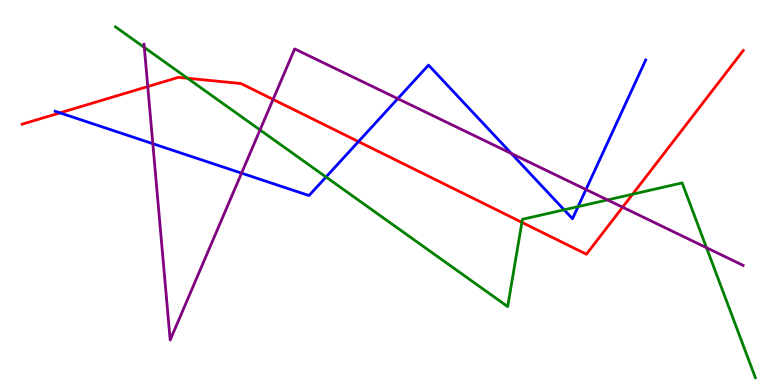[{'lines': ['blue', 'red'], 'intersections': [{'x': 0.774, 'y': 7.07}, {'x': 4.63, 'y': 6.32}]}, {'lines': ['green', 'red'], 'intersections': [{'x': 2.42, 'y': 7.97}, {'x': 6.73, 'y': 4.22}, {'x': 8.16, 'y': 4.96}]}, {'lines': ['purple', 'red'], 'intersections': [{'x': 1.91, 'y': 7.75}, {'x': 3.52, 'y': 7.42}, {'x': 8.03, 'y': 4.62}]}, {'lines': ['blue', 'green'], 'intersections': [{'x': 4.21, 'y': 5.4}, {'x': 7.28, 'y': 4.55}, {'x': 7.46, 'y': 4.63}]}, {'lines': ['blue', 'purple'], 'intersections': [{'x': 1.97, 'y': 6.27}, {'x': 3.12, 'y': 5.5}, {'x': 5.13, 'y': 7.44}, {'x': 6.6, 'y': 6.01}, {'x': 7.56, 'y': 5.08}]}, {'lines': ['green', 'purple'], 'intersections': [{'x': 1.86, 'y': 8.77}, {'x': 3.36, 'y': 6.62}, {'x': 7.84, 'y': 4.81}, {'x': 9.12, 'y': 3.57}]}]